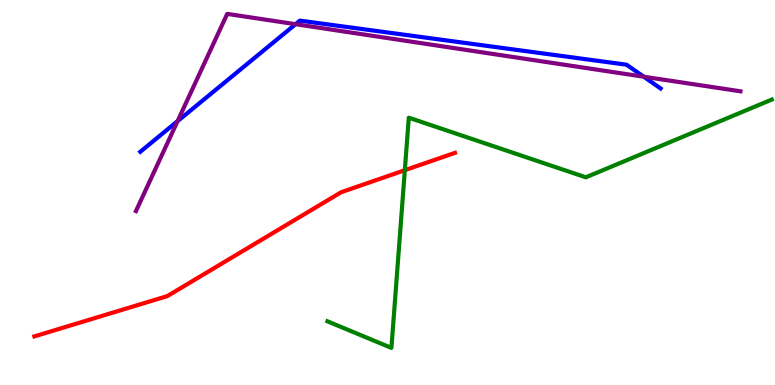[{'lines': ['blue', 'red'], 'intersections': []}, {'lines': ['green', 'red'], 'intersections': [{'x': 5.22, 'y': 5.58}]}, {'lines': ['purple', 'red'], 'intersections': []}, {'lines': ['blue', 'green'], 'intersections': []}, {'lines': ['blue', 'purple'], 'intersections': [{'x': 2.29, 'y': 6.85}, {'x': 3.81, 'y': 9.37}, {'x': 8.31, 'y': 8.01}]}, {'lines': ['green', 'purple'], 'intersections': []}]